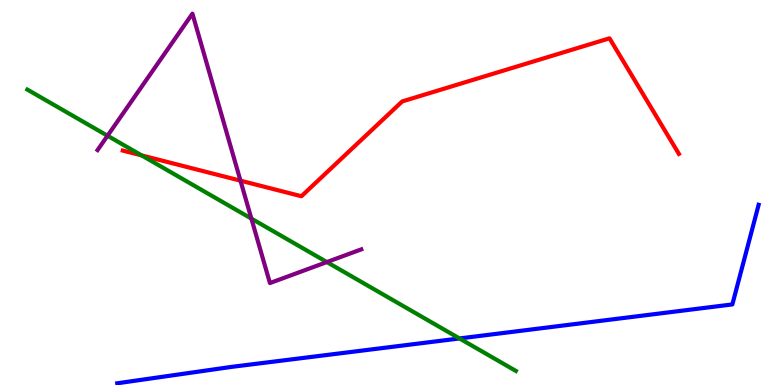[{'lines': ['blue', 'red'], 'intersections': []}, {'lines': ['green', 'red'], 'intersections': [{'x': 1.83, 'y': 5.96}]}, {'lines': ['purple', 'red'], 'intersections': [{'x': 3.1, 'y': 5.31}]}, {'lines': ['blue', 'green'], 'intersections': [{'x': 5.93, 'y': 1.21}]}, {'lines': ['blue', 'purple'], 'intersections': []}, {'lines': ['green', 'purple'], 'intersections': [{'x': 1.39, 'y': 6.47}, {'x': 3.24, 'y': 4.32}, {'x': 4.22, 'y': 3.19}]}]